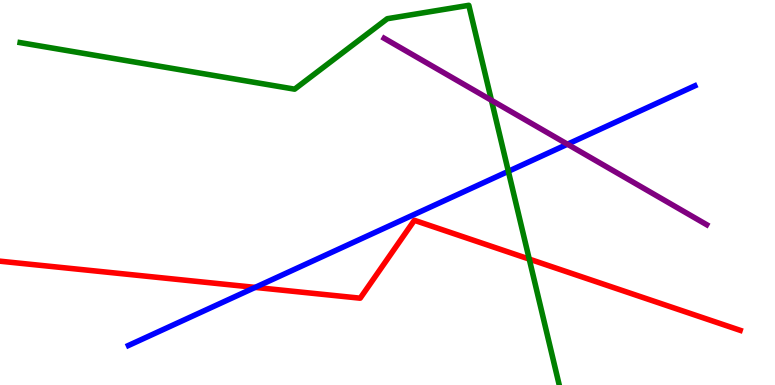[{'lines': ['blue', 'red'], 'intersections': [{'x': 3.29, 'y': 2.54}]}, {'lines': ['green', 'red'], 'intersections': [{'x': 6.83, 'y': 3.27}]}, {'lines': ['purple', 'red'], 'intersections': []}, {'lines': ['blue', 'green'], 'intersections': [{'x': 6.56, 'y': 5.55}]}, {'lines': ['blue', 'purple'], 'intersections': [{'x': 7.32, 'y': 6.25}]}, {'lines': ['green', 'purple'], 'intersections': [{'x': 6.34, 'y': 7.4}]}]